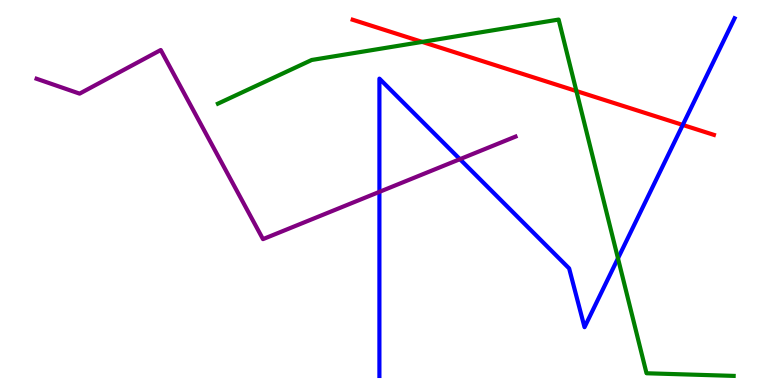[{'lines': ['blue', 'red'], 'intersections': [{'x': 8.81, 'y': 6.75}]}, {'lines': ['green', 'red'], 'intersections': [{'x': 5.45, 'y': 8.91}, {'x': 7.44, 'y': 7.64}]}, {'lines': ['purple', 'red'], 'intersections': []}, {'lines': ['blue', 'green'], 'intersections': [{'x': 7.97, 'y': 3.29}]}, {'lines': ['blue', 'purple'], 'intersections': [{'x': 4.9, 'y': 5.02}, {'x': 5.93, 'y': 5.87}]}, {'lines': ['green', 'purple'], 'intersections': []}]